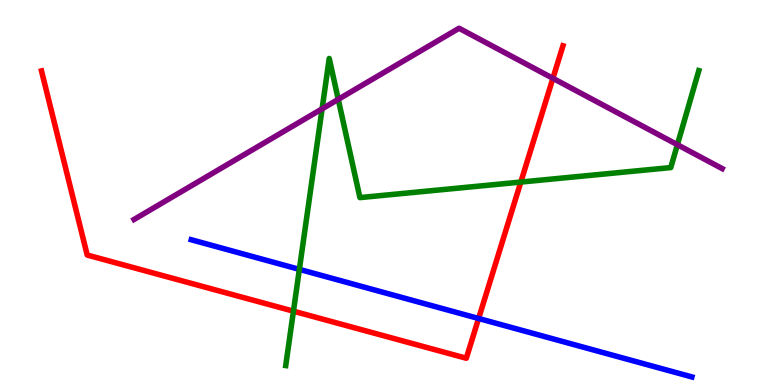[{'lines': ['blue', 'red'], 'intersections': [{'x': 6.18, 'y': 1.73}]}, {'lines': ['green', 'red'], 'intersections': [{'x': 3.79, 'y': 1.92}, {'x': 6.72, 'y': 5.27}]}, {'lines': ['purple', 'red'], 'intersections': [{'x': 7.13, 'y': 7.97}]}, {'lines': ['blue', 'green'], 'intersections': [{'x': 3.86, 'y': 3.0}]}, {'lines': ['blue', 'purple'], 'intersections': []}, {'lines': ['green', 'purple'], 'intersections': [{'x': 4.16, 'y': 7.17}, {'x': 4.36, 'y': 7.42}, {'x': 8.74, 'y': 6.24}]}]